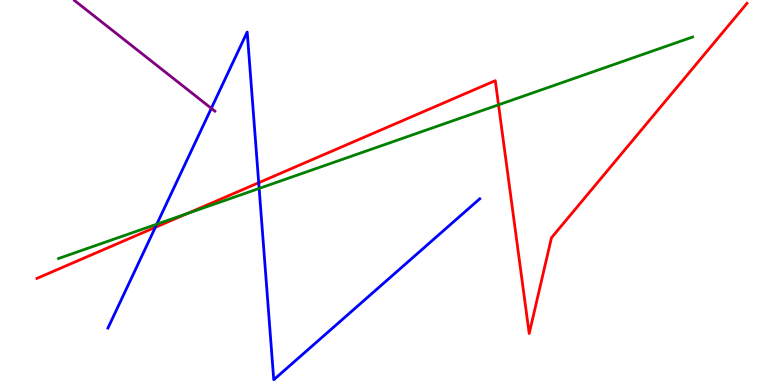[{'lines': ['blue', 'red'], 'intersections': [{'x': 2.0, 'y': 4.1}, {'x': 3.34, 'y': 5.25}]}, {'lines': ['green', 'red'], 'intersections': [{'x': 2.42, 'y': 4.45}, {'x': 6.43, 'y': 7.28}]}, {'lines': ['purple', 'red'], 'intersections': []}, {'lines': ['blue', 'green'], 'intersections': [{'x': 2.02, 'y': 4.18}, {'x': 3.34, 'y': 5.11}]}, {'lines': ['blue', 'purple'], 'intersections': [{'x': 2.73, 'y': 7.19}]}, {'lines': ['green', 'purple'], 'intersections': []}]